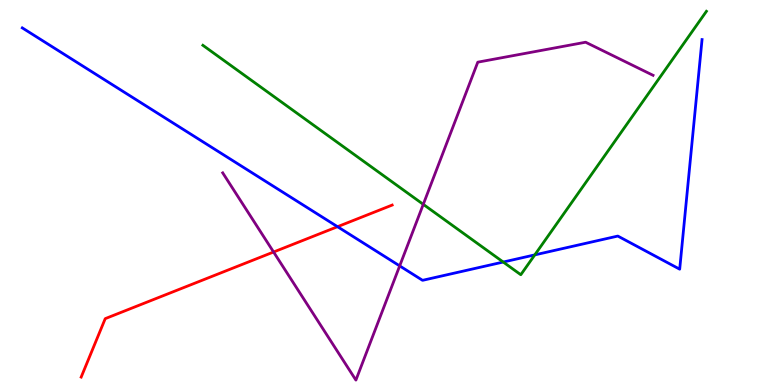[{'lines': ['blue', 'red'], 'intersections': [{'x': 4.36, 'y': 4.11}]}, {'lines': ['green', 'red'], 'intersections': []}, {'lines': ['purple', 'red'], 'intersections': [{'x': 3.53, 'y': 3.45}]}, {'lines': ['blue', 'green'], 'intersections': [{'x': 6.49, 'y': 3.19}, {'x': 6.9, 'y': 3.38}]}, {'lines': ['blue', 'purple'], 'intersections': [{'x': 5.16, 'y': 3.09}]}, {'lines': ['green', 'purple'], 'intersections': [{'x': 5.46, 'y': 4.69}]}]